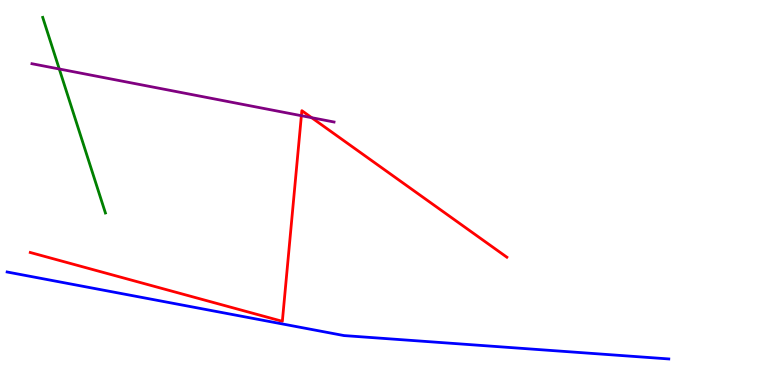[{'lines': ['blue', 'red'], 'intersections': []}, {'lines': ['green', 'red'], 'intersections': []}, {'lines': ['purple', 'red'], 'intersections': [{'x': 3.89, 'y': 6.99}, {'x': 4.02, 'y': 6.94}]}, {'lines': ['blue', 'green'], 'intersections': []}, {'lines': ['blue', 'purple'], 'intersections': []}, {'lines': ['green', 'purple'], 'intersections': [{'x': 0.765, 'y': 8.21}]}]